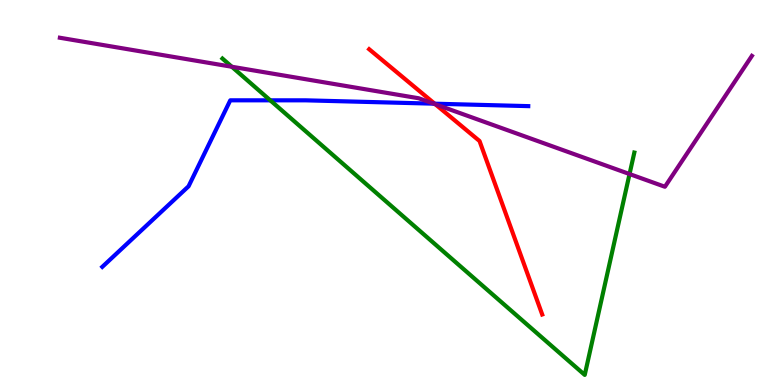[{'lines': ['blue', 'red'], 'intersections': [{'x': 5.61, 'y': 7.31}]}, {'lines': ['green', 'red'], 'intersections': []}, {'lines': ['purple', 'red'], 'intersections': [{'x': 5.62, 'y': 7.29}]}, {'lines': ['blue', 'green'], 'intersections': [{'x': 3.49, 'y': 7.39}]}, {'lines': ['blue', 'purple'], 'intersections': [{'x': 5.6, 'y': 7.31}]}, {'lines': ['green', 'purple'], 'intersections': [{'x': 2.99, 'y': 8.27}, {'x': 8.12, 'y': 5.48}]}]